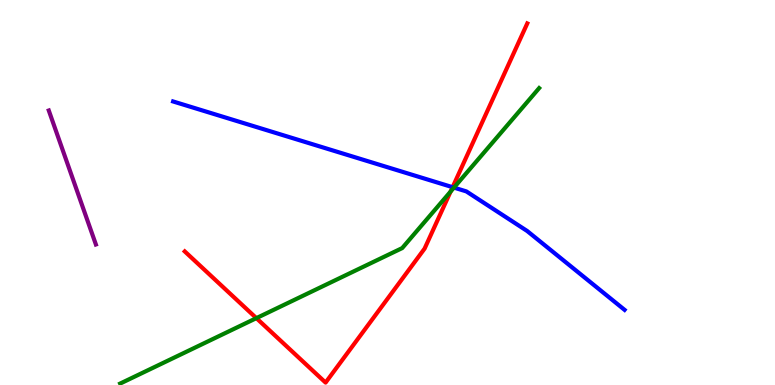[{'lines': ['blue', 'red'], 'intersections': [{'x': 5.84, 'y': 5.14}]}, {'lines': ['green', 'red'], 'intersections': [{'x': 3.31, 'y': 1.74}, {'x': 5.81, 'y': 5.03}]}, {'lines': ['purple', 'red'], 'intersections': []}, {'lines': ['blue', 'green'], 'intersections': [{'x': 5.86, 'y': 5.13}]}, {'lines': ['blue', 'purple'], 'intersections': []}, {'lines': ['green', 'purple'], 'intersections': []}]